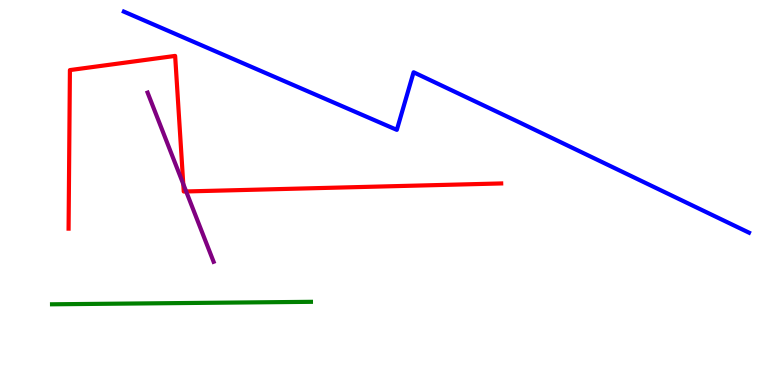[{'lines': ['blue', 'red'], 'intersections': []}, {'lines': ['green', 'red'], 'intersections': []}, {'lines': ['purple', 'red'], 'intersections': [{'x': 2.36, 'y': 5.22}, {'x': 2.4, 'y': 5.03}]}, {'lines': ['blue', 'green'], 'intersections': []}, {'lines': ['blue', 'purple'], 'intersections': []}, {'lines': ['green', 'purple'], 'intersections': []}]